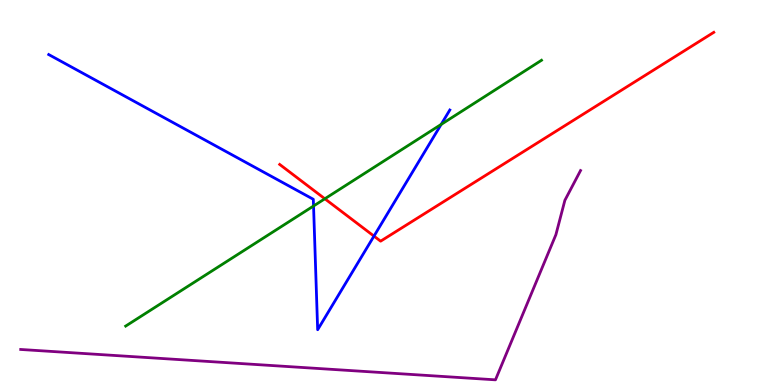[{'lines': ['blue', 'red'], 'intersections': [{'x': 4.83, 'y': 3.87}]}, {'lines': ['green', 'red'], 'intersections': [{'x': 4.19, 'y': 4.84}]}, {'lines': ['purple', 'red'], 'intersections': []}, {'lines': ['blue', 'green'], 'intersections': [{'x': 4.05, 'y': 4.65}, {'x': 5.69, 'y': 6.77}]}, {'lines': ['blue', 'purple'], 'intersections': []}, {'lines': ['green', 'purple'], 'intersections': []}]